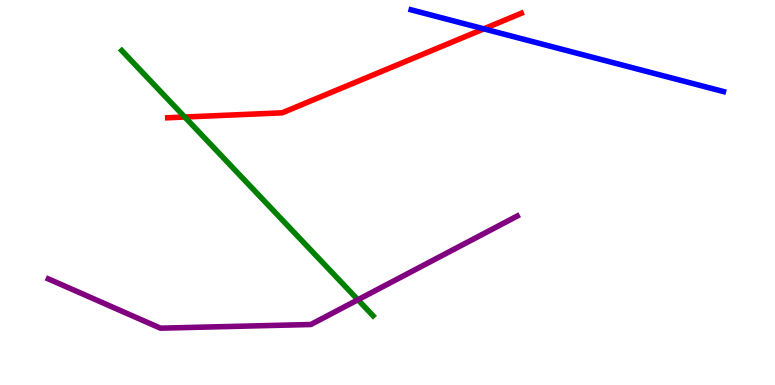[{'lines': ['blue', 'red'], 'intersections': [{'x': 6.24, 'y': 9.25}]}, {'lines': ['green', 'red'], 'intersections': [{'x': 2.38, 'y': 6.96}]}, {'lines': ['purple', 'red'], 'intersections': []}, {'lines': ['blue', 'green'], 'intersections': []}, {'lines': ['blue', 'purple'], 'intersections': []}, {'lines': ['green', 'purple'], 'intersections': [{'x': 4.62, 'y': 2.21}]}]